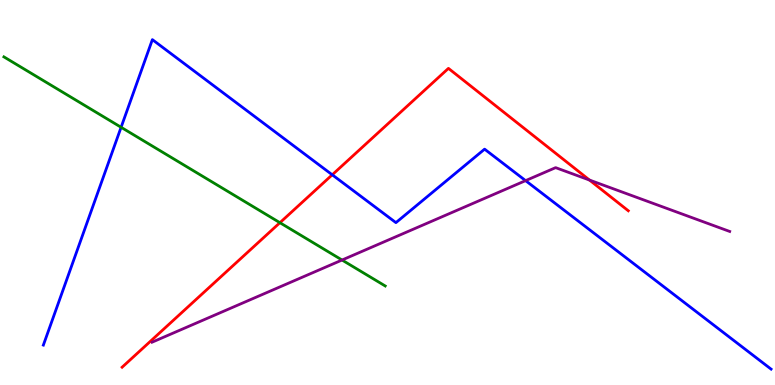[{'lines': ['blue', 'red'], 'intersections': [{'x': 4.29, 'y': 5.46}]}, {'lines': ['green', 'red'], 'intersections': [{'x': 3.61, 'y': 4.22}]}, {'lines': ['purple', 'red'], 'intersections': [{'x': 7.61, 'y': 5.32}]}, {'lines': ['blue', 'green'], 'intersections': [{'x': 1.56, 'y': 6.69}]}, {'lines': ['blue', 'purple'], 'intersections': [{'x': 6.78, 'y': 5.31}]}, {'lines': ['green', 'purple'], 'intersections': [{'x': 4.41, 'y': 3.25}]}]